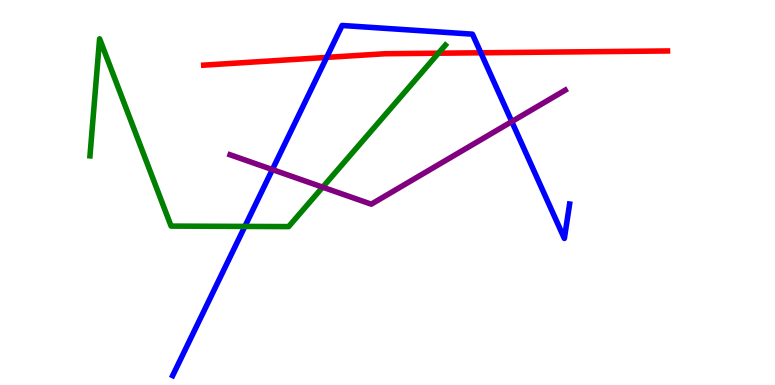[{'lines': ['blue', 'red'], 'intersections': [{'x': 4.21, 'y': 8.51}, {'x': 6.2, 'y': 8.63}]}, {'lines': ['green', 'red'], 'intersections': [{'x': 5.66, 'y': 8.62}]}, {'lines': ['purple', 'red'], 'intersections': []}, {'lines': ['blue', 'green'], 'intersections': [{'x': 3.16, 'y': 4.12}]}, {'lines': ['blue', 'purple'], 'intersections': [{'x': 3.51, 'y': 5.6}, {'x': 6.6, 'y': 6.84}]}, {'lines': ['green', 'purple'], 'intersections': [{'x': 4.16, 'y': 5.14}]}]